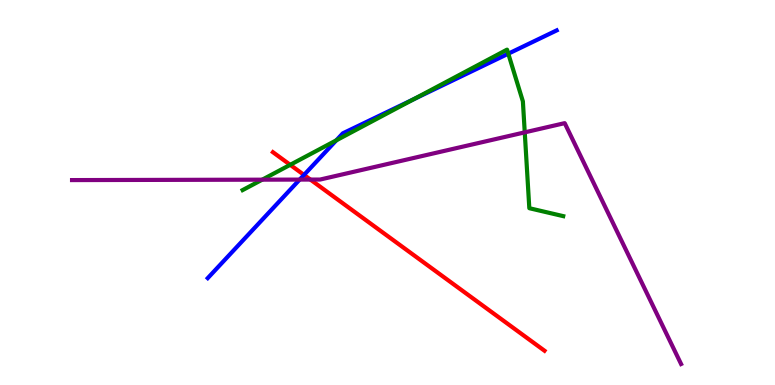[{'lines': ['blue', 'red'], 'intersections': [{'x': 3.92, 'y': 5.46}]}, {'lines': ['green', 'red'], 'intersections': [{'x': 3.74, 'y': 5.72}]}, {'lines': ['purple', 'red'], 'intersections': [{'x': 4.0, 'y': 5.34}]}, {'lines': ['blue', 'green'], 'intersections': [{'x': 4.34, 'y': 6.35}, {'x': 5.34, 'y': 7.42}, {'x': 6.56, 'y': 8.61}]}, {'lines': ['blue', 'purple'], 'intersections': [{'x': 3.87, 'y': 5.34}]}, {'lines': ['green', 'purple'], 'intersections': [{'x': 3.38, 'y': 5.33}, {'x': 6.77, 'y': 6.56}]}]